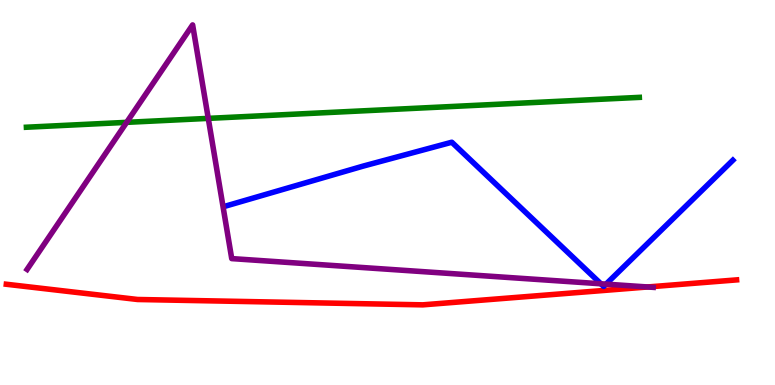[{'lines': ['blue', 'red'], 'intersections': []}, {'lines': ['green', 'red'], 'intersections': []}, {'lines': ['purple', 'red'], 'intersections': [{'x': 8.36, 'y': 2.55}]}, {'lines': ['blue', 'green'], 'intersections': []}, {'lines': ['blue', 'purple'], 'intersections': [{'x': 7.75, 'y': 2.63}, {'x': 7.82, 'y': 2.62}]}, {'lines': ['green', 'purple'], 'intersections': [{'x': 1.63, 'y': 6.82}, {'x': 2.69, 'y': 6.93}]}]